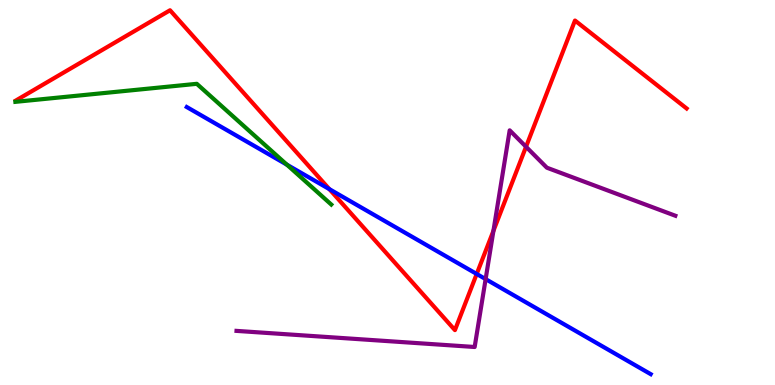[{'lines': ['blue', 'red'], 'intersections': [{'x': 4.25, 'y': 5.09}, {'x': 6.15, 'y': 2.88}]}, {'lines': ['green', 'red'], 'intersections': []}, {'lines': ['purple', 'red'], 'intersections': [{'x': 6.37, 'y': 4.0}, {'x': 6.79, 'y': 6.19}]}, {'lines': ['blue', 'green'], 'intersections': [{'x': 3.7, 'y': 5.72}]}, {'lines': ['blue', 'purple'], 'intersections': [{'x': 6.27, 'y': 2.75}]}, {'lines': ['green', 'purple'], 'intersections': []}]